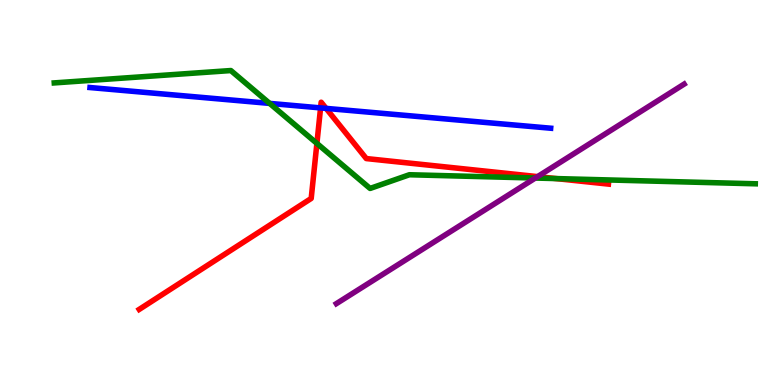[{'lines': ['blue', 'red'], 'intersections': [{'x': 4.14, 'y': 7.2}, {'x': 4.21, 'y': 7.18}]}, {'lines': ['green', 'red'], 'intersections': [{'x': 4.09, 'y': 6.28}, {'x': 7.18, 'y': 5.36}]}, {'lines': ['purple', 'red'], 'intersections': [{'x': 6.94, 'y': 5.41}]}, {'lines': ['blue', 'green'], 'intersections': [{'x': 3.48, 'y': 7.31}]}, {'lines': ['blue', 'purple'], 'intersections': []}, {'lines': ['green', 'purple'], 'intersections': [{'x': 6.91, 'y': 5.38}]}]